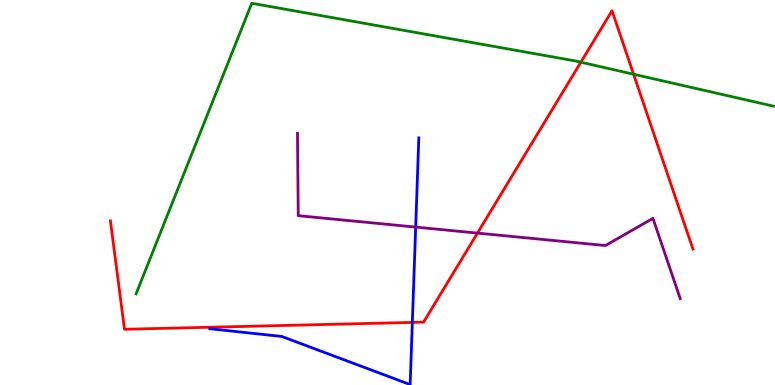[{'lines': ['blue', 'red'], 'intersections': [{'x': 5.32, 'y': 1.63}]}, {'lines': ['green', 'red'], 'intersections': [{'x': 7.5, 'y': 8.38}, {'x': 8.18, 'y': 8.07}]}, {'lines': ['purple', 'red'], 'intersections': [{'x': 6.16, 'y': 3.95}]}, {'lines': ['blue', 'green'], 'intersections': []}, {'lines': ['blue', 'purple'], 'intersections': [{'x': 5.36, 'y': 4.1}]}, {'lines': ['green', 'purple'], 'intersections': []}]